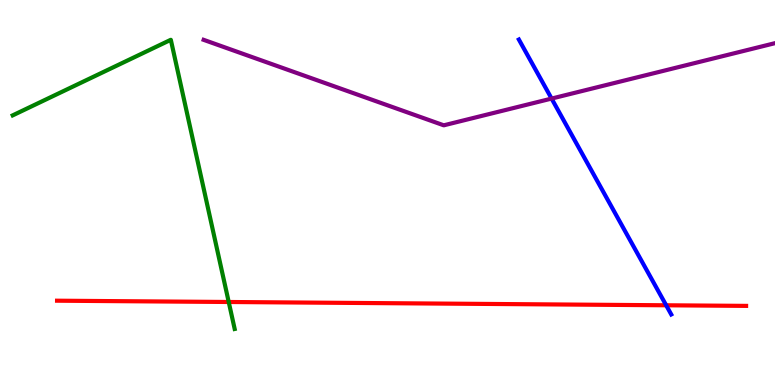[{'lines': ['blue', 'red'], 'intersections': [{'x': 8.6, 'y': 2.07}]}, {'lines': ['green', 'red'], 'intersections': [{'x': 2.95, 'y': 2.16}]}, {'lines': ['purple', 'red'], 'intersections': []}, {'lines': ['blue', 'green'], 'intersections': []}, {'lines': ['blue', 'purple'], 'intersections': [{'x': 7.12, 'y': 7.44}]}, {'lines': ['green', 'purple'], 'intersections': []}]